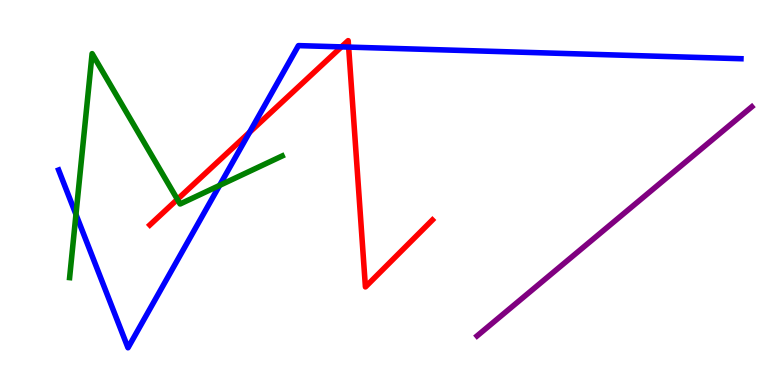[{'lines': ['blue', 'red'], 'intersections': [{'x': 3.22, 'y': 6.56}, {'x': 4.41, 'y': 8.78}, {'x': 4.5, 'y': 8.78}]}, {'lines': ['green', 'red'], 'intersections': [{'x': 2.29, 'y': 4.82}]}, {'lines': ['purple', 'red'], 'intersections': []}, {'lines': ['blue', 'green'], 'intersections': [{'x': 0.98, 'y': 4.43}, {'x': 2.83, 'y': 5.18}]}, {'lines': ['blue', 'purple'], 'intersections': []}, {'lines': ['green', 'purple'], 'intersections': []}]